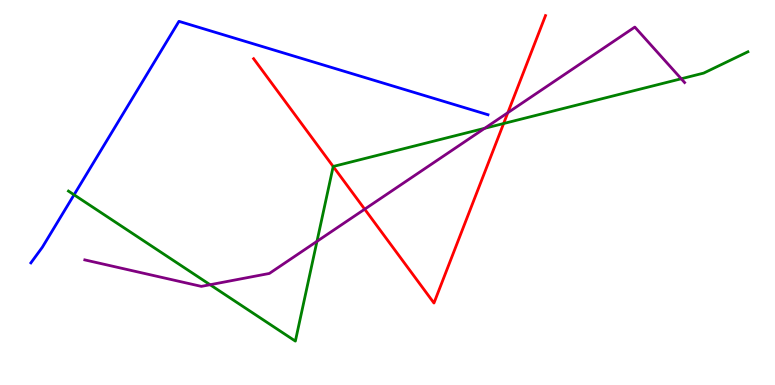[{'lines': ['blue', 'red'], 'intersections': []}, {'lines': ['green', 'red'], 'intersections': [{'x': 4.3, 'y': 5.68}, {'x': 6.5, 'y': 6.79}]}, {'lines': ['purple', 'red'], 'intersections': [{'x': 4.71, 'y': 4.57}, {'x': 6.55, 'y': 7.07}]}, {'lines': ['blue', 'green'], 'intersections': [{'x': 0.956, 'y': 4.94}]}, {'lines': ['blue', 'purple'], 'intersections': []}, {'lines': ['green', 'purple'], 'intersections': [{'x': 2.71, 'y': 2.6}, {'x': 4.09, 'y': 3.73}, {'x': 6.25, 'y': 6.67}, {'x': 8.79, 'y': 7.95}]}]